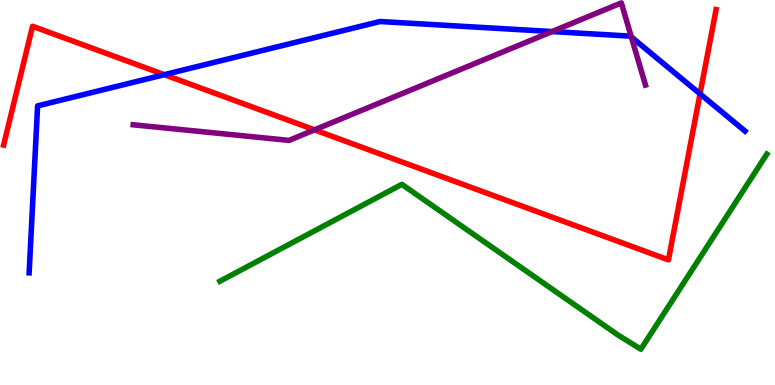[{'lines': ['blue', 'red'], 'intersections': [{'x': 2.12, 'y': 8.06}, {'x': 9.03, 'y': 7.56}]}, {'lines': ['green', 'red'], 'intersections': []}, {'lines': ['purple', 'red'], 'intersections': [{'x': 4.06, 'y': 6.63}]}, {'lines': ['blue', 'green'], 'intersections': []}, {'lines': ['blue', 'purple'], 'intersections': [{'x': 7.12, 'y': 9.18}, {'x': 8.15, 'y': 9.04}]}, {'lines': ['green', 'purple'], 'intersections': []}]